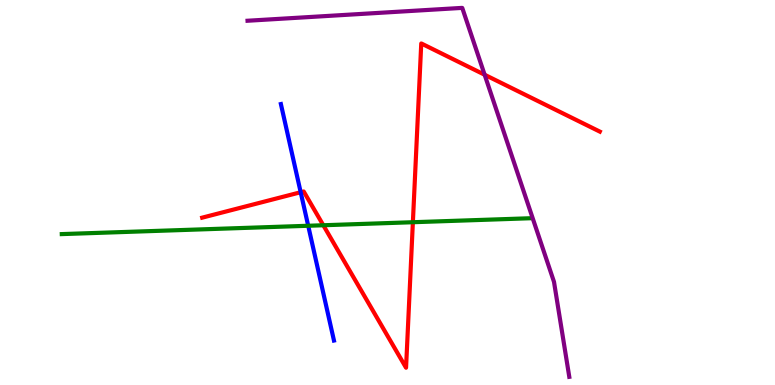[{'lines': ['blue', 'red'], 'intersections': [{'x': 3.88, 'y': 5.01}]}, {'lines': ['green', 'red'], 'intersections': [{'x': 4.17, 'y': 4.15}, {'x': 5.33, 'y': 4.23}]}, {'lines': ['purple', 'red'], 'intersections': [{'x': 6.25, 'y': 8.06}]}, {'lines': ['blue', 'green'], 'intersections': [{'x': 3.98, 'y': 4.14}]}, {'lines': ['blue', 'purple'], 'intersections': []}, {'lines': ['green', 'purple'], 'intersections': []}]